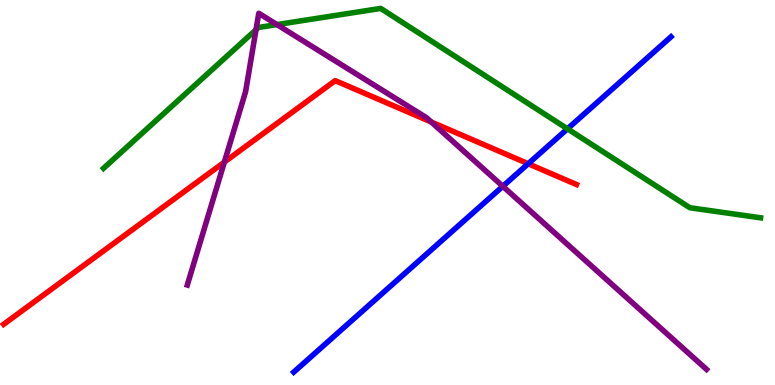[{'lines': ['blue', 'red'], 'intersections': [{'x': 6.82, 'y': 5.75}]}, {'lines': ['green', 'red'], 'intersections': []}, {'lines': ['purple', 'red'], 'intersections': [{'x': 2.9, 'y': 5.79}, {'x': 5.56, 'y': 6.83}]}, {'lines': ['blue', 'green'], 'intersections': [{'x': 7.32, 'y': 6.65}]}, {'lines': ['blue', 'purple'], 'intersections': [{'x': 6.49, 'y': 5.16}]}, {'lines': ['green', 'purple'], 'intersections': [{'x': 3.3, 'y': 9.23}, {'x': 3.57, 'y': 9.36}]}]